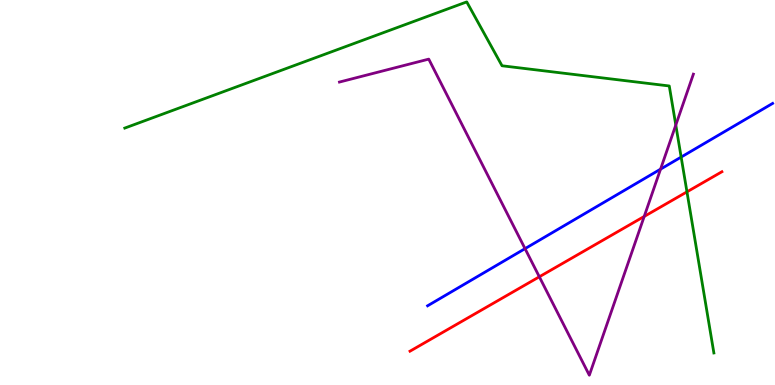[{'lines': ['blue', 'red'], 'intersections': []}, {'lines': ['green', 'red'], 'intersections': [{'x': 8.86, 'y': 5.02}]}, {'lines': ['purple', 'red'], 'intersections': [{'x': 6.96, 'y': 2.81}, {'x': 8.31, 'y': 4.38}]}, {'lines': ['blue', 'green'], 'intersections': [{'x': 8.79, 'y': 5.92}]}, {'lines': ['blue', 'purple'], 'intersections': [{'x': 6.77, 'y': 3.54}, {'x': 8.52, 'y': 5.61}]}, {'lines': ['green', 'purple'], 'intersections': [{'x': 8.72, 'y': 6.75}]}]